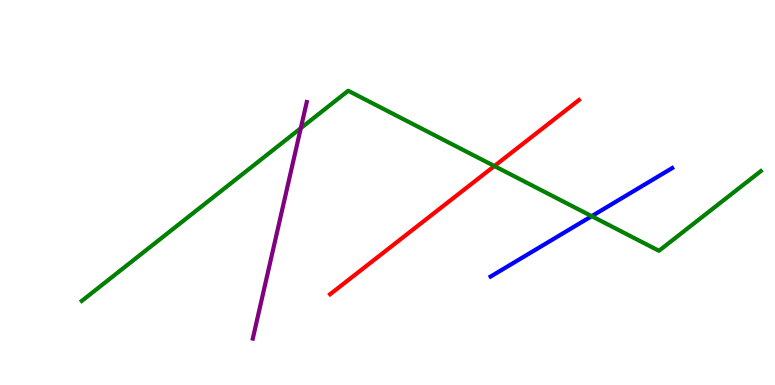[{'lines': ['blue', 'red'], 'intersections': []}, {'lines': ['green', 'red'], 'intersections': [{'x': 6.38, 'y': 5.69}]}, {'lines': ['purple', 'red'], 'intersections': []}, {'lines': ['blue', 'green'], 'intersections': [{'x': 7.63, 'y': 4.39}]}, {'lines': ['blue', 'purple'], 'intersections': []}, {'lines': ['green', 'purple'], 'intersections': [{'x': 3.88, 'y': 6.67}]}]